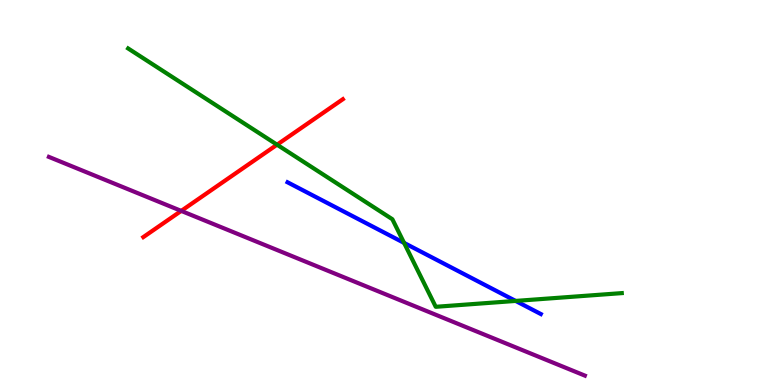[{'lines': ['blue', 'red'], 'intersections': []}, {'lines': ['green', 'red'], 'intersections': [{'x': 3.57, 'y': 6.24}]}, {'lines': ['purple', 'red'], 'intersections': [{'x': 2.34, 'y': 4.52}]}, {'lines': ['blue', 'green'], 'intersections': [{'x': 5.21, 'y': 3.69}, {'x': 6.65, 'y': 2.18}]}, {'lines': ['blue', 'purple'], 'intersections': []}, {'lines': ['green', 'purple'], 'intersections': []}]